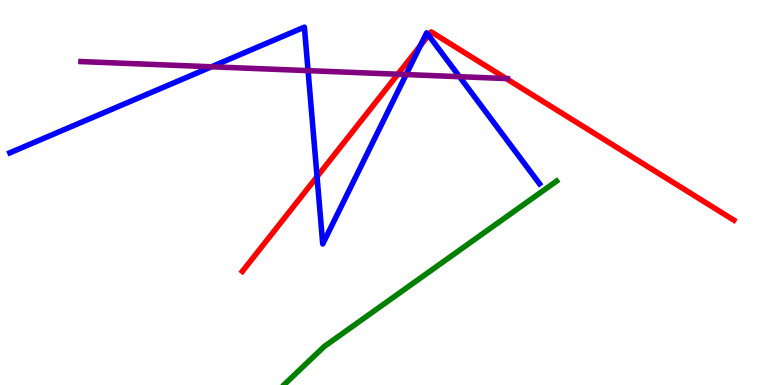[{'lines': ['blue', 'red'], 'intersections': [{'x': 4.09, 'y': 5.41}, {'x': 5.42, 'y': 8.81}, {'x': 5.53, 'y': 9.08}]}, {'lines': ['green', 'red'], 'intersections': []}, {'lines': ['purple', 'red'], 'intersections': [{'x': 5.13, 'y': 8.07}, {'x': 6.53, 'y': 7.96}]}, {'lines': ['blue', 'green'], 'intersections': []}, {'lines': ['blue', 'purple'], 'intersections': [{'x': 2.73, 'y': 8.27}, {'x': 3.98, 'y': 8.17}, {'x': 5.24, 'y': 8.06}, {'x': 5.93, 'y': 8.01}]}, {'lines': ['green', 'purple'], 'intersections': []}]